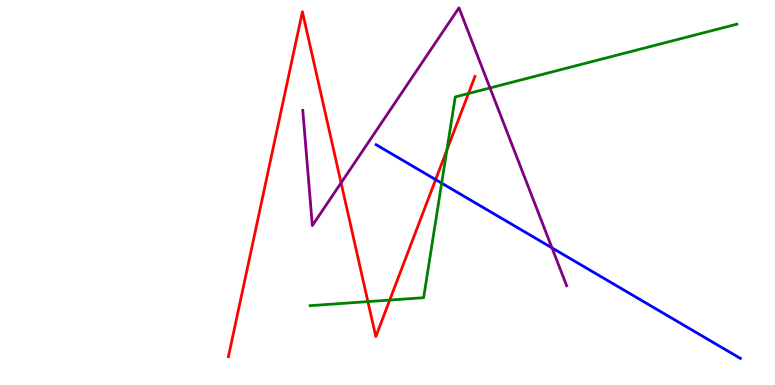[{'lines': ['blue', 'red'], 'intersections': [{'x': 5.62, 'y': 5.33}]}, {'lines': ['green', 'red'], 'intersections': [{'x': 4.75, 'y': 2.17}, {'x': 5.03, 'y': 2.21}, {'x': 5.77, 'y': 6.1}, {'x': 6.04, 'y': 7.57}]}, {'lines': ['purple', 'red'], 'intersections': [{'x': 4.4, 'y': 5.25}]}, {'lines': ['blue', 'green'], 'intersections': [{'x': 5.7, 'y': 5.24}]}, {'lines': ['blue', 'purple'], 'intersections': [{'x': 7.12, 'y': 3.56}]}, {'lines': ['green', 'purple'], 'intersections': [{'x': 6.32, 'y': 7.72}]}]